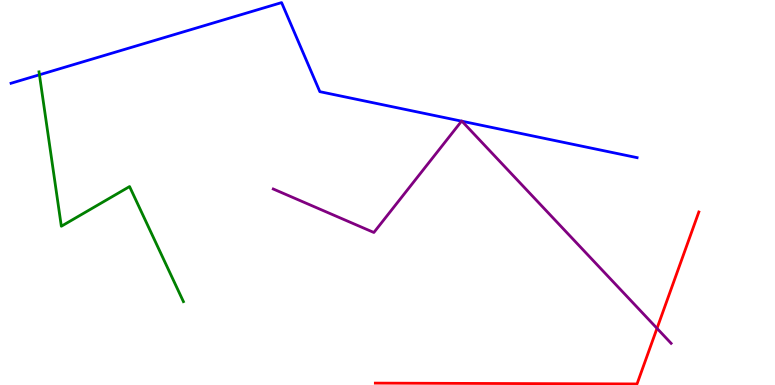[{'lines': ['blue', 'red'], 'intersections': []}, {'lines': ['green', 'red'], 'intersections': []}, {'lines': ['purple', 'red'], 'intersections': [{'x': 8.48, 'y': 1.47}]}, {'lines': ['blue', 'green'], 'intersections': [{'x': 0.509, 'y': 8.06}]}, {'lines': ['blue', 'purple'], 'intersections': [{'x': 5.96, 'y': 6.85}, {'x': 5.96, 'y': 6.85}]}, {'lines': ['green', 'purple'], 'intersections': []}]